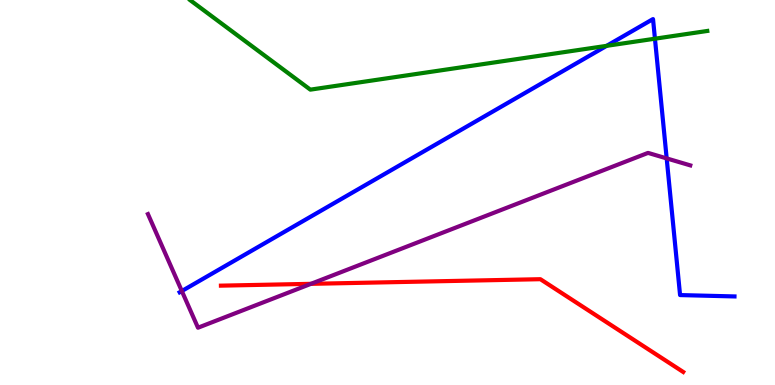[{'lines': ['blue', 'red'], 'intersections': []}, {'lines': ['green', 'red'], 'intersections': []}, {'lines': ['purple', 'red'], 'intersections': [{'x': 4.01, 'y': 2.63}]}, {'lines': ['blue', 'green'], 'intersections': [{'x': 7.83, 'y': 8.81}, {'x': 8.45, 'y': 8.99}]}, {'lines': ['blue', 'purple'], 'intersections': [{'x': 2.35, 'y': 2.44}, {'x': 8.6, 'y': 5.89}]}, {'lines': ['green', 'purple'], 'intersections': []}]